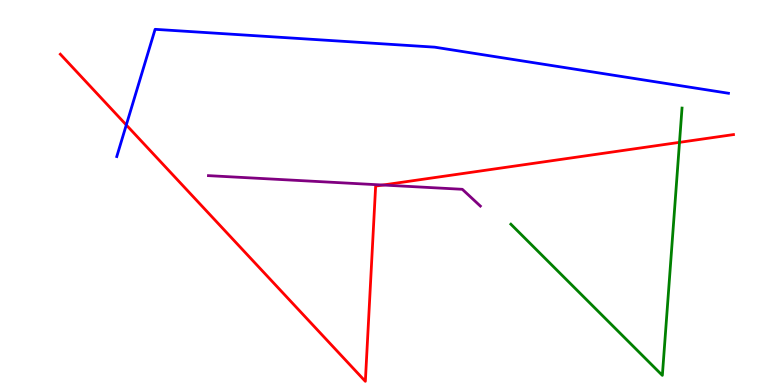[{'lines': ['blue', 'red'], 'intersections': [{'x': 1.63, 'y': 6.75}]}, {'lines': ['green', 'red'], 'intersections': [{'x': 8.77, 'y': 6.3}]}, {'lines': ['purple', 'red'], 'intersections': [{'x': 4.94, 'y': 5.19}]}, {'lines': ['blue', 'green'], 'intersections': []}, {'lines': ['blue', 'purple'], 'intersections': []}, {'lines': ['green', 'purple'], 'intersections': []}]